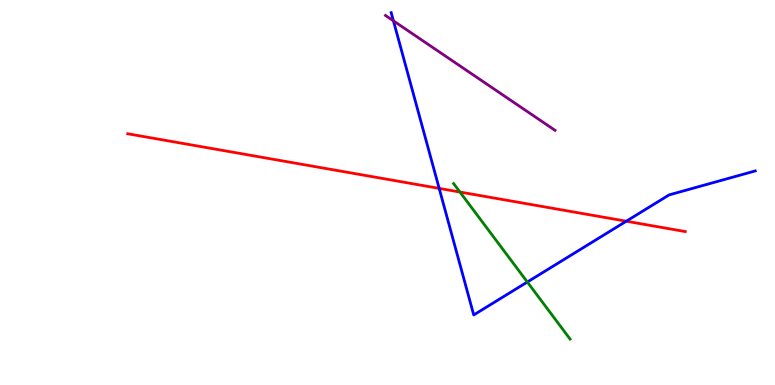[{'lines': ['blue', 'red'], 'intersections': [{'x': 5.67, 'y': 5.11}, {'x': 8.08, 'y': 4.25}]}, {'lines': ['green', 'red'], 'intersections': [{'x': 5.93, 'y': 5.01}]}, {'lines': ['purple', 'red'], 'intersections': []}, {'lines': ['blue', 'green'], 'intersections': [{'x': 6.8, 'y': 2.67}]}, {'lines': ['blue', 'purple'], 'intersections': [{'x': 5.08, 'y': 9.46}]}, {'lines': ['green', 'purple'], 'intersections': []}]